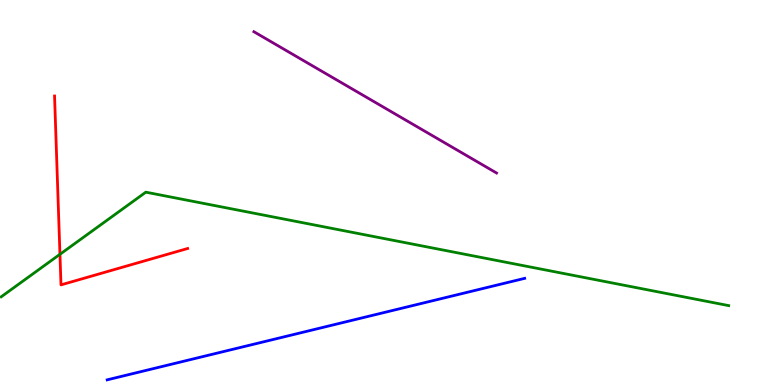[{'lines': ['blue', 'red'], 'intersections': []}, {'lines': ['green', 'red'], 'intersections': [{'x': 0.774, 'y': 3.39}]}, {'lines': ['purple', 'red'], 'intersections': []}, {'lines': ['blue', 'green'], 'intersections': []}, {'lines': ['blue', 'purple'], 'intersections': []}, {'lines': ['green', 'purple'], 'intersections': []}]